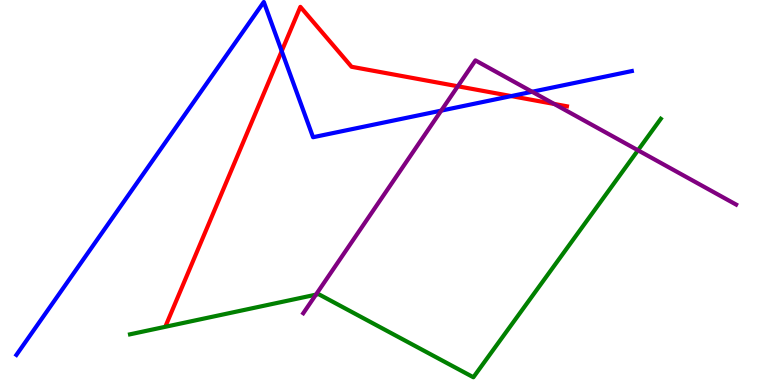[{'lines': ['blue', 'red'], 'intersections': [{'x': 3.63, 'y': 8.67}, {'x': 6.6, 'y': 7.5}]}, {'lines': ['green', 'red'], 'intersections': []}, {'lines': ['purple', 'red'], 'intersections': [{'x': 5.91, 'y': 7.76}, {'x': 7.15, 'y': 7.3}]}, {'lines': ['blue', 'green'], 'intersections': []}, {'lines': ['blue', 'purple'], 'intersections': [{'x': 5.69, 'y': 7.13}, {'x': 6.87, 'y': 7.62}]}, {'lines': ['green', 'purple'], 'intersections': [{'x': 4.08, 'y': 2.35}, {'x': 8.23, 'y': 6.1}]}]